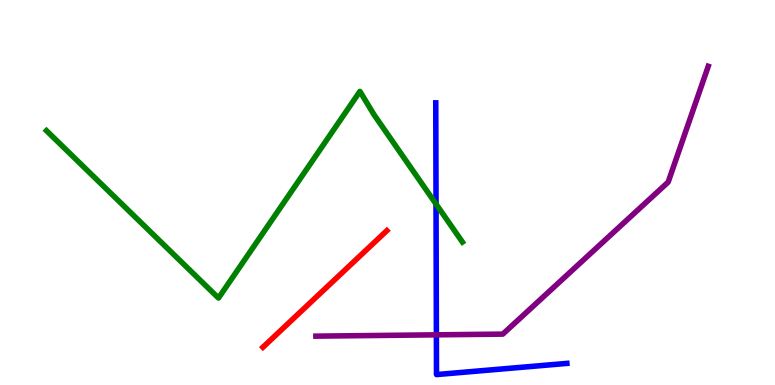[{'lines': ['blue', 'red'], 'intersections': []}, {'lines': ['green', 'red'], 'intersections': []}, {'lines': ['purple', 'red'], 'intersections': []}, {'lines': ['blue', 'green'], 'intersections': [{'x': 5.63, 'y': 4.7}]}, {'lines': ['blue', 'purple'], 'intersections': [{'x': 5.63, 'y': 1.3}]}, {'lines': ['green', 'purple'], 'intersections': []}]